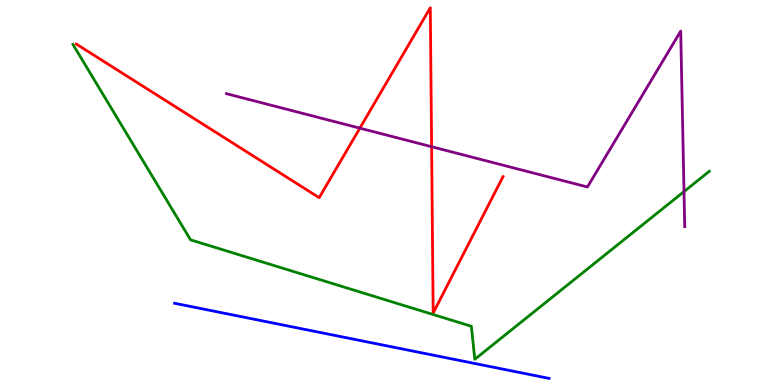[{'lines': ['blue', 'red'], 'intersections': []}, {'lines': ['green', 'red'], 'intersections': []}, {'lines': ['purple', 'red'], 'intersections': [{'x': 4.64, 'y': 6.67}, {'x': 5.57, 'y': 6.19}]}, {'lines': ['blue', 'green'], 'intersections': []}, {'lines': ['blue', 'purple'], 'intersections': []}, {'lines': ['green', 'purple'], 'intersections': [{'x': 8.83, 'y': 5.02}]}]